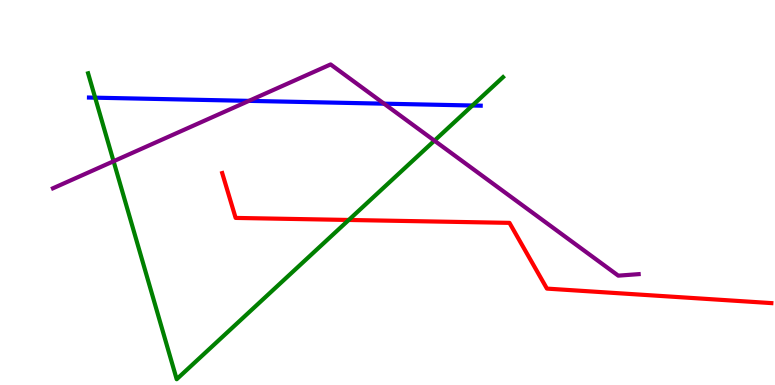[{'lines': ['blue', 'red'], 'intersections': []}, {'lines': ['green', 'red'], 'intersections': [{'x': 4.5, 'y': 4.29}]}, {'lines': ['purple', 'red'], 'intersections': []}, {'lines': ['blue', 'green'], 'intersections': [{'x': 1.23, 'y': 7.46}, {'x': 6.1, 'y': 7.26}]}, {'lines': ['blue', 'purple'], 'intersections': [{'x': 3.21, 'y': 7.38}, {'x': 4.96, 'y': 7.31}]}, {'lines': ['green', 'purple'], 'intersections': [{'x': 1.47, 'y': 5.81}, {'x': 5.61, 'y': 6.35}]}]